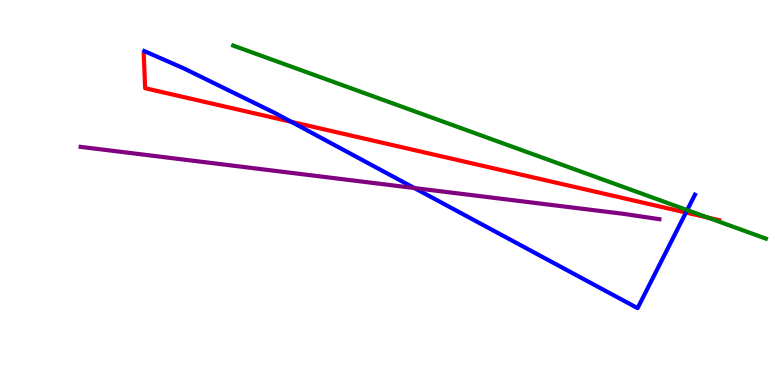[{'lines': ['blue', 'red'], 'intersections': [{'x': 3.76, 'y': 6.84}, {'x': 8.85, 'y': 4.48}]}, {'lines': ['green', 'red'], 'intersections': [{'x': 9.13, 'y': 4.35}]}, {'lines': ['purple', 'red'], 'intersections': []}, {'lines': ['blue', 'green'], 'intersections': [{'x': 8.87, 'y': 4.54}]}, {'lines': ['blue', 'purple'], 'intersections': [{'x': 5.35, 'y': 5.12}]}, {'lines': ['green', 'purple'], 'intersections': []}]